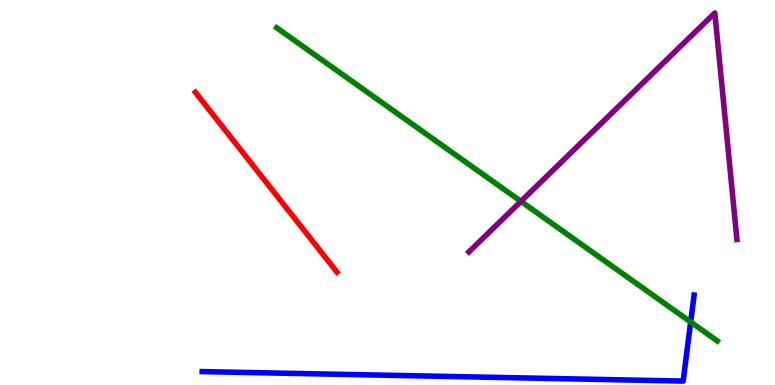[{'lines': ['blue', 'red'], 'intersections': []}, {'lines': ['green', 'red'], 'intersections': []}, {'lines': ['purple', 'red'], 'intersections': []}, {'lines': ['blue', 'green'], 'intersections': [{'x': 8.91, 'y': 1.64}]}, {'lines': ['blue', 'purple'], 'intersections': []}, {'lines': ['green', 'purple'], 'intersections': [{'x': 6.72, 'y': 4.77}]}]